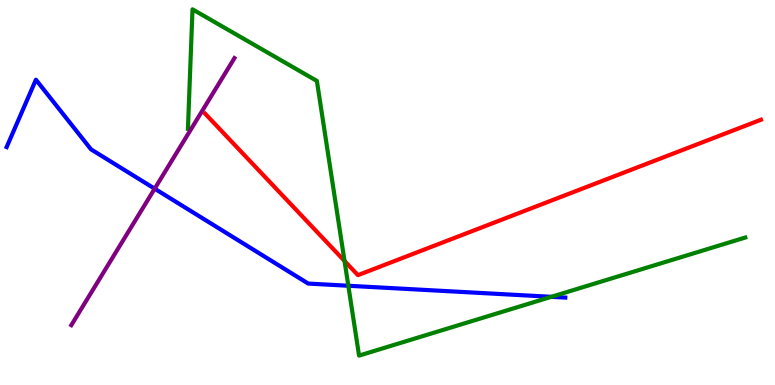[{'lines': ['blue', 'red'], 'intersections': []}, {'lines': ['green', 'red'], 'intersections': [{'x': 4.45, 'y': 3.22}]}, {'lines': ['purple', 'red'], 'intersections': []}, {'lines': ['blue', 'green'], 'intersections': [{'x': 4.49, 'y': 2.58}, {'x': 7.11, 'y': 2.29}]}, {'lines': ['blue', 'purple'], 'intersections': [{'x': 2.0, 'y': 5.1}]}, {'lines': ['green', 'purple'], 'intersections': []}]